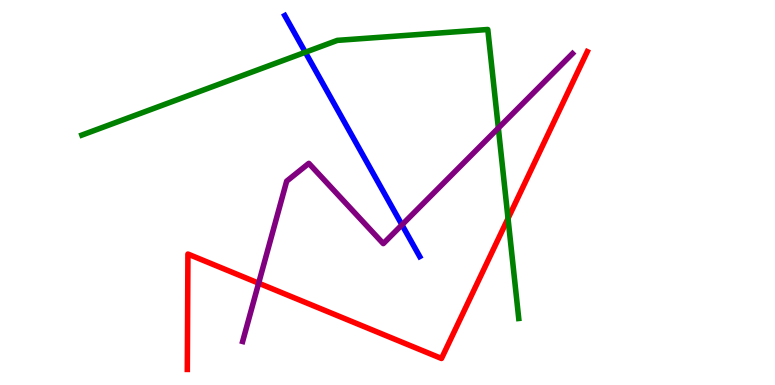[{'lines': ['blue', 'red'], 'intersections': []}, {'lines': ['green', 'red'], 'intersections': [{'x': 6.56, 'y': 4.33}]}, {'lines': ['purple', 'red'], 'intersections': [{'x': 3.34, 'y': 2.64}]}, {'lines': ['blue', 'green'], 'intersections': [{'x': 3.94, 'y': 8.64}]}, {'lines': ['blue', 'purple'], 'intersections': [{'x': 5.19, 'y': 4.16}]}, {'lines': ['green', 'purple'], 'intersections': [{'x': 6.43, 'y': 6.67}]}]